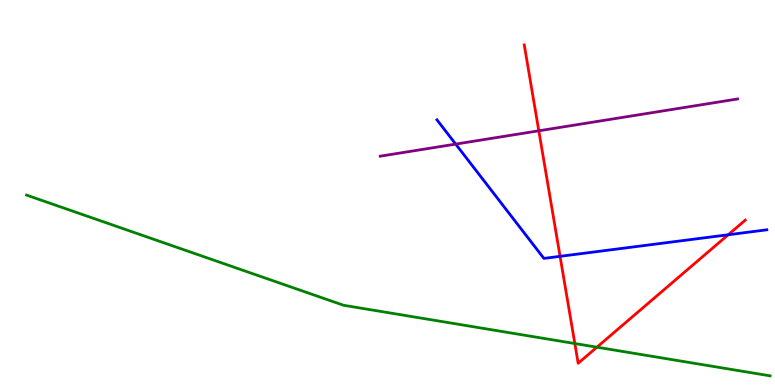[{'lines': ['blue', 'red'], 'intersections': [{'x': 7.23, 'y': 3.34}, {'x': 9.4, 'y': 3.9}]}, {'lines': ['green', 'red'], 'intersections': [{'x': 7.42, 'y': 1.08}, {'x': 7.7, 'y': 0.982}]}, {'lines': ['purple', 'red'], 'intersections': [{'x': 6.95, 'y': 6.6}]}, {'lines': ['blue', 'green'], 'intersections': []}, {'lines': ['blue', 'purple'], 'intersections': [{'x': 5.88, 'y': 6.26}]}, {'lines': ['green', 'purple'], 'intersections': []}]